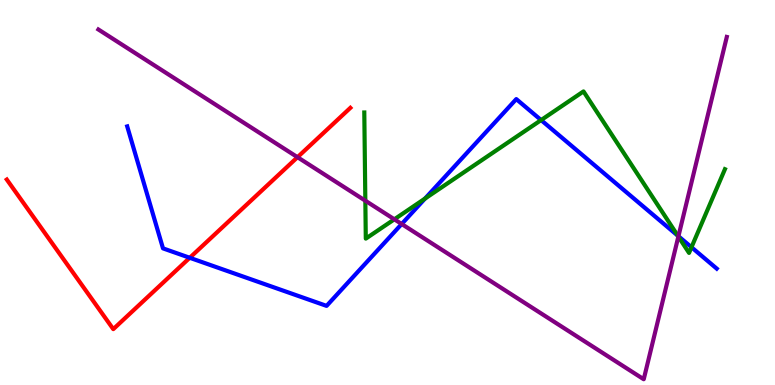[{'lines': ['blue', 'red'], 'intersections': [{'x': 2.45, 'y': 3.3}]}, {'lines': ['green', 'red'], 'intersections': []}, {'lines': ['purple', 'red'], 'intersections': [{'x': 3.84, 'y': 5.92}]}, {'lines': ['blue', 'green'], 'intersections': [{'x': 5.48, 'y': 4.84}, {'x': 6.98, 'y': 6.88}, {'x': 8.75, 'y': 3.88}, {'x': 8.92, 'y': 3.58}]}, {'lines': ['blue', 'purple'], 'intersections': [{'x': 5.18, 'y': 4.18}, {'x': 8.75, 'y': 3.86}]}, {'lines': ['green', 'purple'], 'intersections': [{'x': 4.71, 'y': 4.79}, {'x': 5.09, 'y': 4.3}, {'x': 8.75, 'y': 3.86}]}]